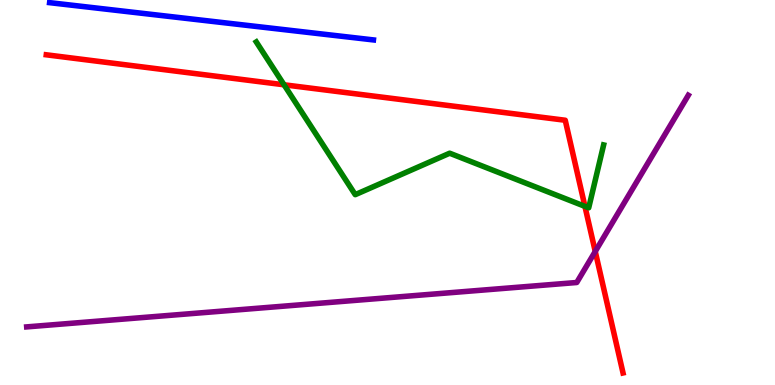[{'lines': ['blue', 'red'], 'intersections': []}, {'lines': ['green', 'red'], 'intersections': [{'x': 3.67, 'y': 7.8}, {'x': 7.55, 'y': 4.64}]}, {'lines': ['purple', 'red'], 'intersections': [{'x': 7.68, 'y': 3.47}]}, {'lines': ['blue', 'green'], 'intersections': []}, {'lines': ['blue', 'purple'], 'intersections': []}, {'lines': ['green', 'purple'], 'intersections': []}]